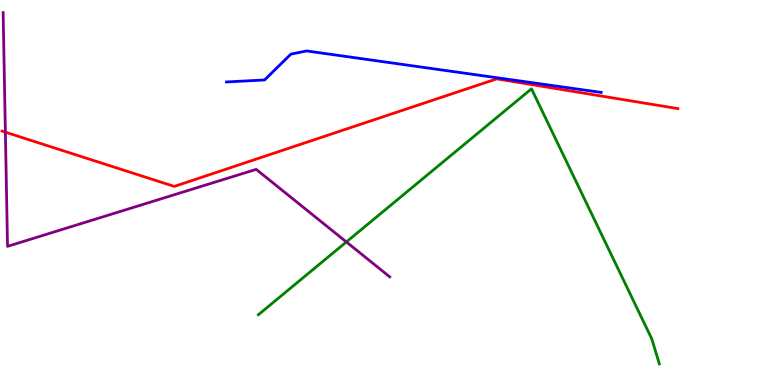[{'lines': ['blue', 'red'], 'intersections': []}, {'lines': ['green', 'red'], 'intersections': []}, {'lines': ['purple', 'red'], 'intersections': [{'x': 0.0694, 'y': 6.57}]}, {'lines': ['blue', 'green'], 'intersections': []}, {'lines': ['blue', 'purple'], 'intersections': []}, {'lines': ['green', 'purple'], 'intersections': [{'x': 4.47, 'y': 3.72}]}]